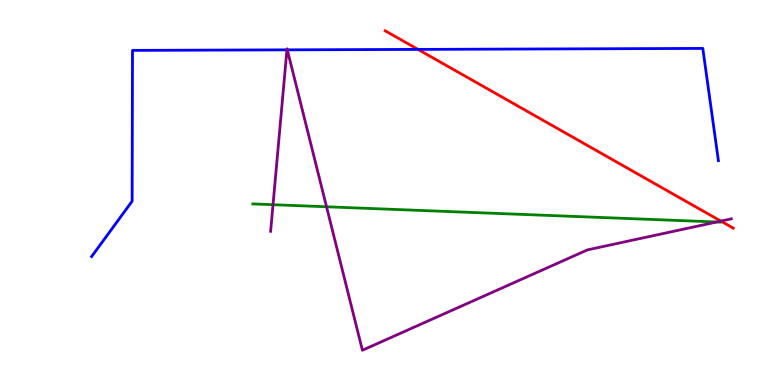[{'lines': ['blue', 'red'], 'intersections': [{'x': 5.39, 'y': 8.72}]}, {'lines': ['green', 'red'], 'intersections': []}, {'lines': ['purple', 'red'], 'intersections': [{'x': 9.3, 'y': 4.26}]}, {'lines': ['blue', 'green'], 'intersections': []}, {'lines': ['blue', 'purple'], 'intersections': [{'x': 3.7, 'y': 8.71}, {'x': 3.71, 'y': 8.71}]}, {'lines': ['green', 'purple'], 'intersections': [{'x': 3.52, 'y': 4.68}, {'x': 4.21, 'y': 4.63}, {'x': 9.25, 'y': 4.23}]}]